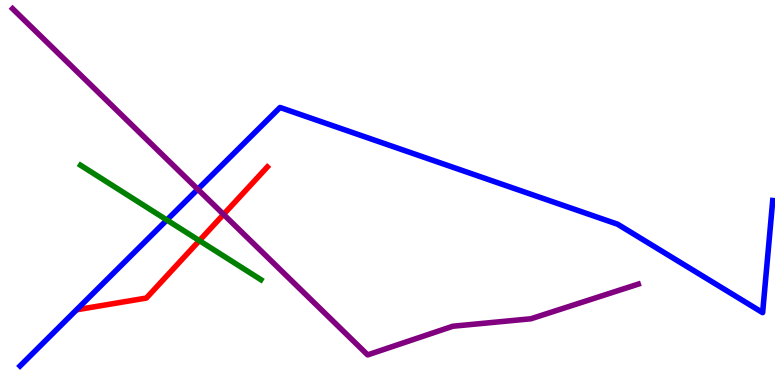[{'lines': ['blue', 'red'], 'intersections': []}, {'lines': ['green', 'red'], 'intersections': [{'x': 2.57, 'y': 3.75}]}, {'lines': ['purple', 'red'], 'intersections': [{'x': 2.88, 'y': 4.43}]}, {'lines': ['blue', 'green'], 'intersections': [{'x': 2.15, 'y': 4.29}]}, {'lines': ['blue', 'purple'], 'intersections': [{'x': 2.55, 'y': 5.08}]}, {'lines': ['green', 'purple'], 'intersections': []}]